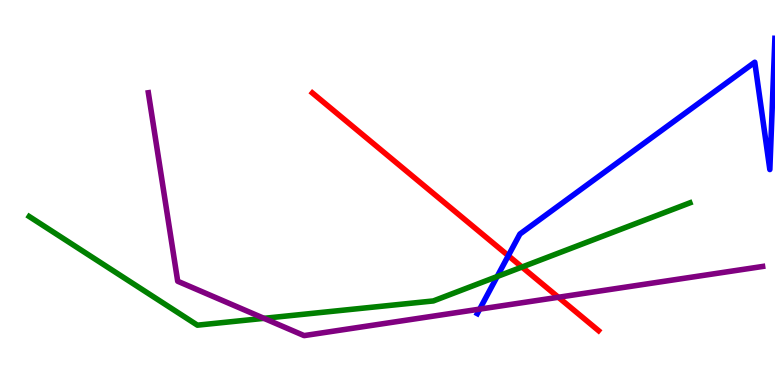[{'lines': ['blue', 'red'], 'intersections': [{'x': 6.56, 'y': 3.36}]}, {'lines': ['green', 'red'], 'intersections': [{'x': 6.74, 'y': 3.06}]}, {'lines': ['purple', 'red'], 'intersections': [{'x': 7.2, 'y': 2.28}]}, {'lines': ['blue', 'green'], 'intersections': [{'x': 6.41, 'y': 2.82}]}, {'lines': ['blue', 'purple'], 'intersections': [{'x': 6.19, 'y': 1.97}]}, {'lines': ['green', 'purple'], 'intersections': [{'x': 3.41, 'y': 1.73}]}]